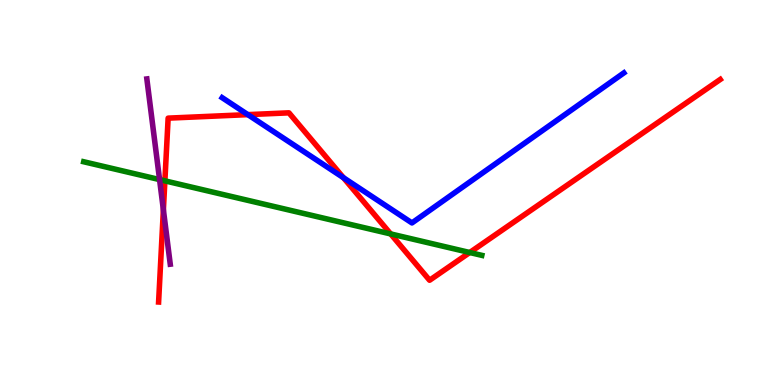[{'lines': ['blue', 'red'], 'intersections': [{'x': 3.2, 'y': 7.02}, {'x': 4.43, 'y': 5.38}]}, {'lines': ['green', 'red'], 'intersections': [{'x': 2.13, 'y': 5.3}, {'x': 5.04, 'y': 3.92}, {'x': 6.06, 'y': 3.44}]}, {'lines': ['purple', 'red'], 'intersections': [{'x': 2.11, 'y': 4.55}]}, {'lines': ['blue', 'green'], 'intersections': []}, {'lines': ['blue', 'purple'], 'intersections': []}, {'lines': ['green', 'purple'], 'intersections': [{'x': 2.06, 'y': 5.34}]}]